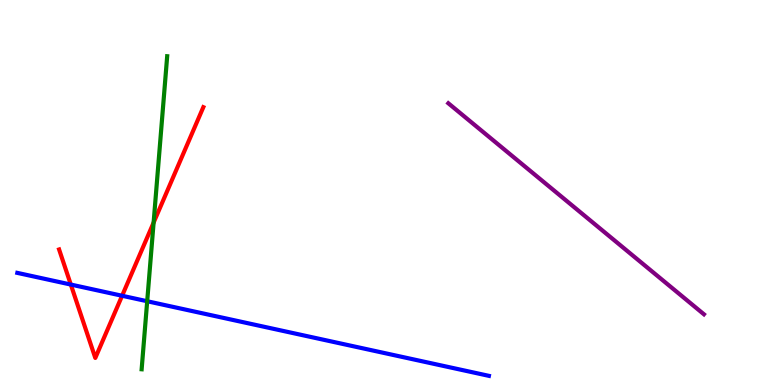[{'lines': ['blue', 'red'], 'intersections': [{'x': 0.914, 'y': 2.61}, {'x': 1.58, 'y': 2.32}]}, {'lines': ['green', 'red'], 'intersections': [{'x': 1.98, 'y': 4.22}]}, {'lines': ['purple', 'red'], 'intersections': []}, {'lines': ['blue', 'green'], 'intersections': [{'x': 1.9, 'y': 2.18}]}, {'lines': ['blue', 'purple'], 'intersections': []}, {'lines': ['green', 'purple'], 'intersections': []}]